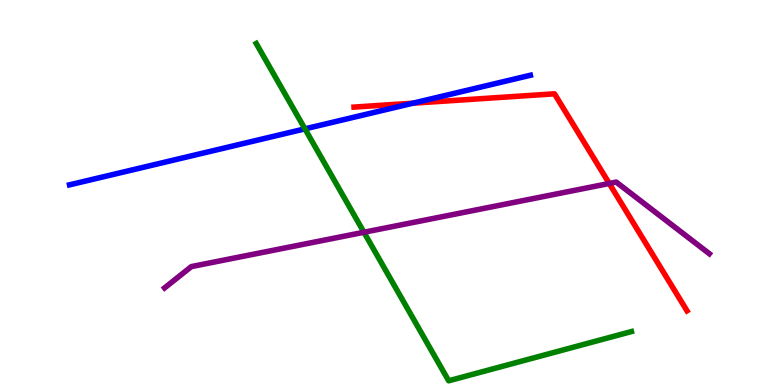[{'lines': ['blue', 'red'], 'intersections': [{'x': 5.33, 'y': 7.32}]}, {'lines': ['green', 'red'], 'intersections': []}, {'lines': ['purple', 'red'], 'intersections': [{'x': 7.86, 'y': 5.23}]}, {'lines': ['blue', 'green'], 'intersections': [{'x': 3.93, 'y': 6.65}]}, {'lines': ['blue', 'purple'], 'intersections': []}, {'lines': ['green', 'purple'], 'intersections': [{'x': 4.7, 'y': 3.97}]}]